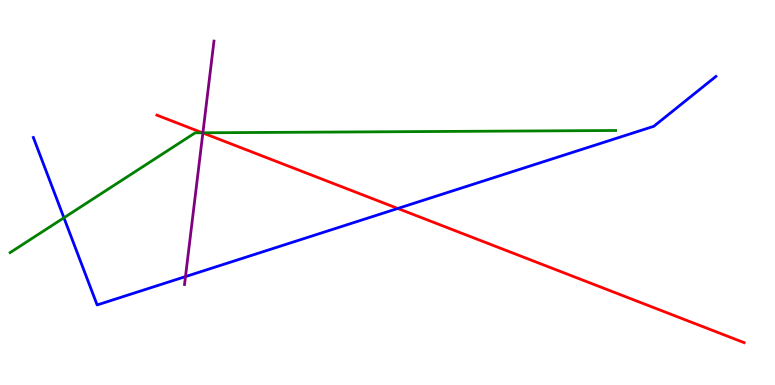[{'lines': ['blue', 'red'], 'intersections': [{'x': 5.13, 'y': 4.59}]}, {'lines': ['green', 'red'], 'intersections': [{'x': 2.61, 'y': 6.55}]}, {'lines': ['purple', 'red'], 'intersections': [{'x': 2.62, 'y': 6.55}]}, {'lines': ['blue', 'green'], 'intersections': [{'x': 0.825, 'y': 4.34}]}, {'lines': ['blue', 'purple'], 'intersections': [{'x': 2.39, 'y': 2.82}]}, {'lines': ['green', 'purple'], 'intersections': [{'x': 2.62, 'y': 6.55}]}]